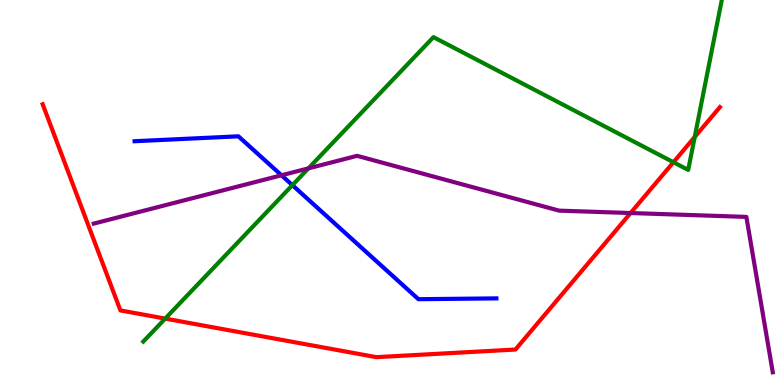[{'lines': ['blue', 'red'], 'intersections': []}, {'lines': ['green', 'red'], 'intersections': [{'x': 2.13, 'y': 1.72}, {'x': 8.69, 'y': 5.79}, {'x': 8.96, 'y': 6.44}]}, {'lines': ['purple', 'red'], 'intersections': [{'x': 8.14, 'y': 4.47}]}, {'lines': ['blue', 'green'], 'intersections': [{'x': 3.77, 'y': 5.19}]}, {'lines': ['blue', 'purple'], 'intersections': [{'x': 3.63, 'y': 5.45}]}, {'lines': ['green', 'purple'], 'intersections': [{'x': 3.98, 'y': 5.63}]}]